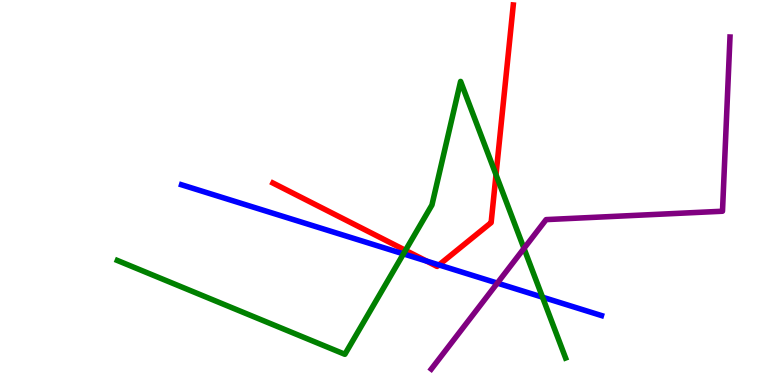[{'lines': ['blue', 'red'], 'intersections': [{'x': 5.5, 'y': 3.22}, {'x': 5.66, 'y': 3.12}]}, {'lines': ['green', 'red'], 'intersections': [{'x': 5.23, 'y': 3.5}, {'x': 6.4, 'y': 5.46}]}, {'lines': ['purple', 'red'], 'intersections': []}, {'lines': ['blue', 'green'], 'intersections': [{'x': 5.21, 'y': 3.41}, {'x': 7.0, 'y': 2.28}]}, {'lines': ['blue', 'purple'], 'intersections': [{'x': 6.42, 'y': 2.65}]}, {'lines': ['green', 'purple'], 'intersections': [{'x': 6.76, 'y': 3.55}]}]